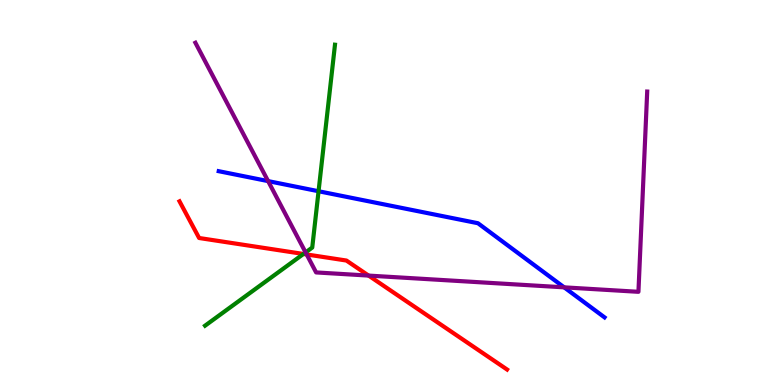[{'lines': ['blue', 'red'], 'intersections': []}, {'lines': ['green', 'red'], 'intersections': [{'x': 3.92, 'y': 3.4}]}, {'lines': ['purple', 'red'], 'intersections': [{'x': 3.96, 'y': 3.39}, {'x': 4.76, 'y': 2.84}]}, {'lines': ['blue', 'green'], 'intersections': [{'x': 4.11, 'y': 5.03}]}, {'lines': ['blue', 'purple'], 'intersections': [{'x': 3.46, 'y': 5.3}, {'x': 7.28, 'y': 2.54}]}, {'lines': ['green', 'purple'], 'intersections': [{'x': 3.94, 'y': 3.44}]}]